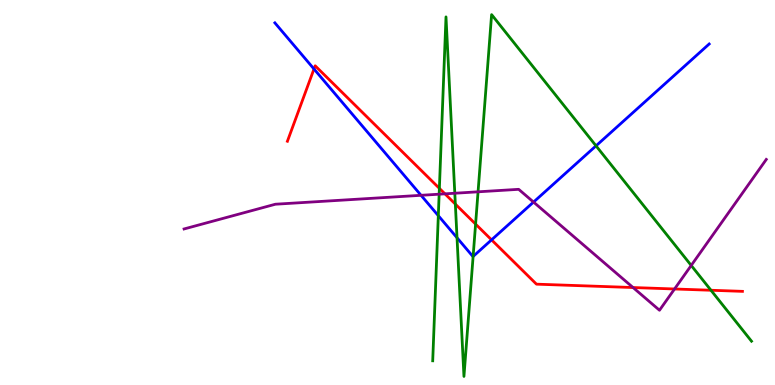[{'lines': ['blue', 'red'], 'intersections': [{'x': 4.05, 'y': 8.21}, {'x': 6.34, 'y': 3.77}]}, {'lines': ['green', 'red'], 'intersections': [{'x': 5.67, 'y': 5.11}, {'x': 5.88, 'y': 4.7}, {'x': 6.14, 'y': 4.18}, {'x': 9.17, 'y': 2.46}]}, {'lines': ['purple', 'red'], 'intersections': [{'x': 5.74, 'y': 4.97}, {'x': 8.17, 'y': 2.53}, {'x': 8.7, 'y': 2.49}]}, {'lines': ['blue', 'green'], 'intersections': [{'x': 5.66, 'y': 4.4}, {'x': 5.9, 'y': 3.82}, {'x': 6.1, 'y': 3.34}, {'x': 7.69, 'y': 6.21}]}, {'lines': ['blue', 'purple'], 'intersections': [{'x': 5.43, 'y': 4.93}, {'x': 6.88, 'y': 4.75}]}, {'lines': ['green', 'purple'], 'intersections': [{'x': 5.67, 'y': 4.96}, {'x': 5.87, 'y': 4.98}, {'x': 6.17, 'y': 5.02}, {'x': 8.92, 'y': 3.11}]}]